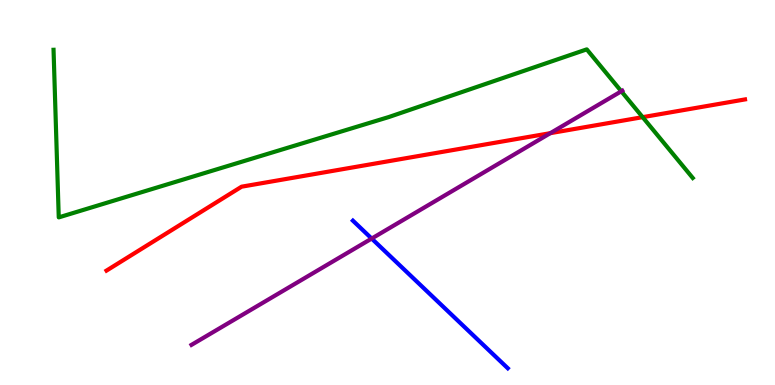[{'lines': ['blue', 'red'], 'intersections': []}, {'lines': ['green', 'red'], 'intersections': [{'x': 8.29, 'y': 6.96}]}, {'lines': ['purple', 'red'], 'intersections': [{'x': 7.1, 'y': 6.54}]}, {'lines': ['blue', 'green'], 'intersections': []}, {'lines': ['blue', 'purple'], 'intersections': [{'x': 4.8, 'y': 3.8}]}, {'lines': ['green', 'purple'], 'intersections': [{'x': 8.02, 'y': 7.63}]}]